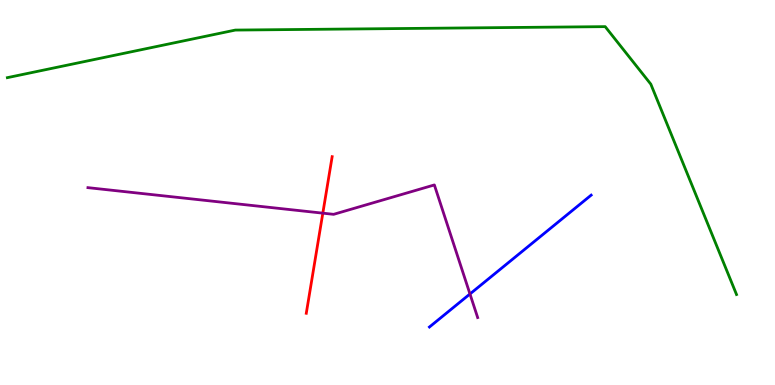[{'lines': ['blue', 'red'], 'intersections': []}, {'lines': ['green', 'red'], 'intersections': []}, {'lines': ['purple', 'red'], 'intersections': [{'x': 4.17, 'y': 4.46}]}, {'lines': ['blue', 'green'], 'intersections': []}, {'lines': ['blue', 'purple'], 'intersections': [{'x': 6.06, 'y': 2.36}]}, {'lines': ['green', 'purple'], 'intersections': []}]